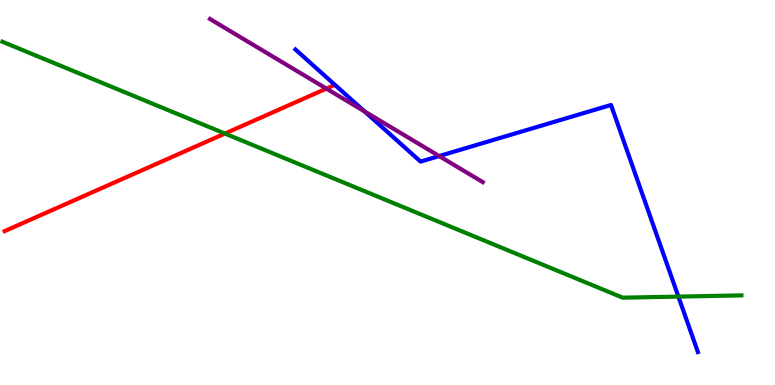[{'lines': ['blue', 'red'], 'intersections': []}, {'lines': ['green', 'red'], 'intersections': [{'x': 2.9, 'y': 6.53}]}, {'lines': ['purple', 'red'], 'intersections': [{'x': 4.21, 'y': 7.7}]}, {'lines': ['blue', 'green'], 'intersections': [{'x': 8.75, 'y': 2.3}]}, {'lines': ['blue', 'purple'], 'intersections': [{'x': 4.7, 'y': 7.1}, {'x': 5.67, 'y': 5.95}]}, {'lines': ['green', 'purple'], 'intersections': []}]